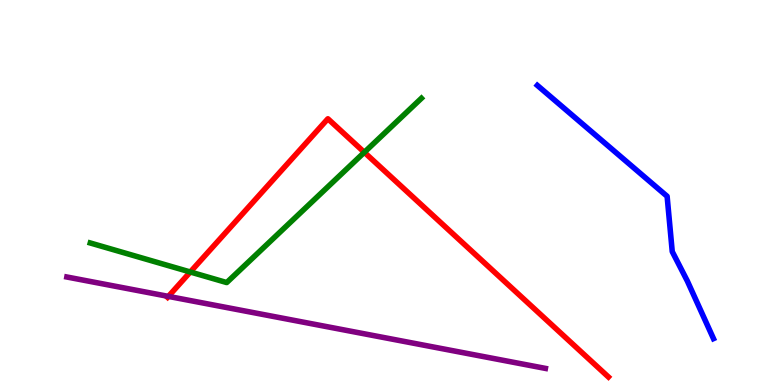[{'lines': ['blue', 'red'], 'intersections': []}, {'lines': ['green', 'red'], 'intersections': [{'x': 2.46, 'y': 2.94}, {'x': 4.7, 'y': 6.04}]}, {'lines': ['purple', 'red'], 'intersections': [{'x': 2.17, 'y': 2.3}]}, {'lines': ['blue', 'green'], 'intersections': []}, {'lines': ['blue', 'purple'], 'intersections': []}, {'lines': ['green', 'purple'], 'intersections': []}]